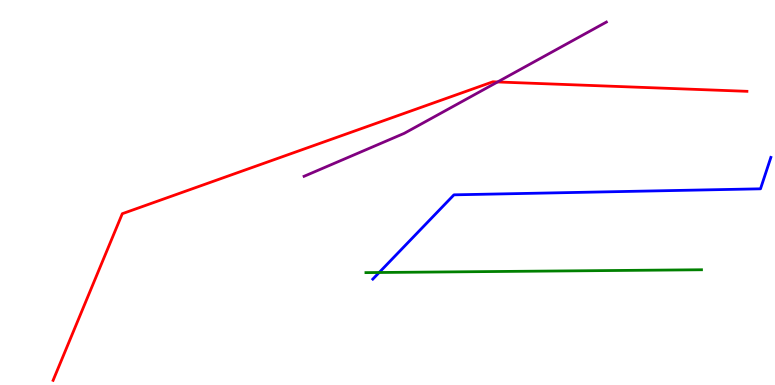[{'lines': ['blue', 'red'], 'intersections': []}, {'lines': ['green', 'red'], 'intersections': []}, {'lines': ['purple', 'red'], 'intersections': [{'x': 6.42, 'y': 7.87}]}, {'lines': ['blue', 'green'], 'intersections': [{'x': 4.89, 'y': 2.92}]}, {'lines': ['blue', 'purple'], 'intersections': []}, {'lines': ['green', 'purple'], 'intersections': []}]